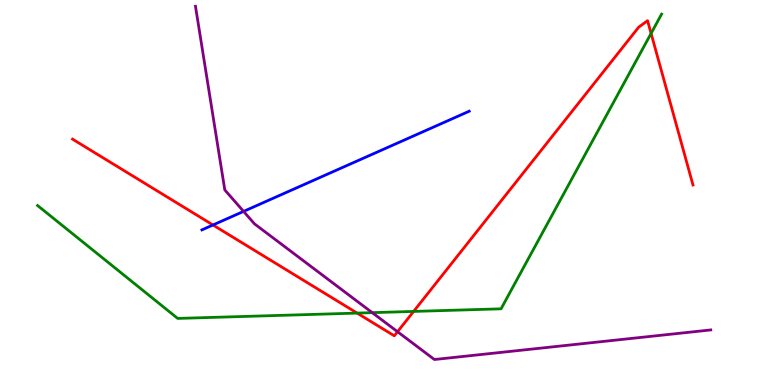[{'lines': ['blue', 'red'], 'intersections': [{'x': 2.75, 'y': 4.16}]}, {'lines': ['green', 'red'], 'intersections': [{'x': 4.61, 'y': 1.87}, {'x': 5.34, 'y': 1.91}, {'x': 8.4, 'y': 9.13}]}, {'lines': ['purple', 'red'], 'intersections': [{'x': 5.13, 'y': 1.38}]}, {'lines': ['blue', 'green'], 'intersections': []}, {'lines': ['blue', 'purple'], 'intersections': [{'x': 3.14, 'y': 4.51}]}, {'lines': ['green', 'purple'], 'intersections': [{'x': 4.8, 'y': 1.88}]}]